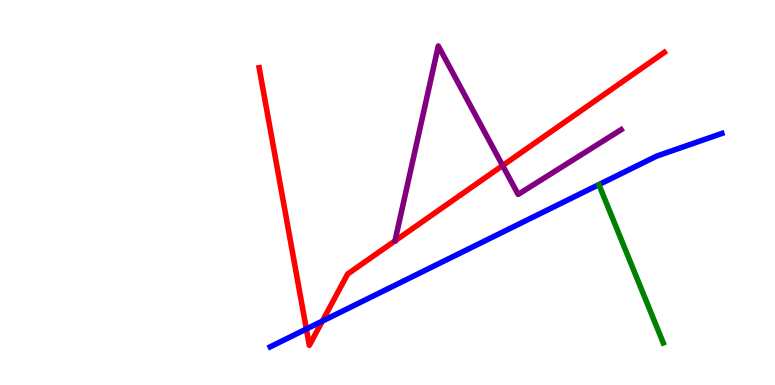[{'lines': ['blue', 'red'], 'intersections': [{'x': 3.95, 'y': 1.45}, {'x': 4.16, 'y': 1.66}]}, {'lines': ['green', 'red'], 'intersections': []}, {'lines': ['purple', 'red'], 'intersections': [{'x': 6.49, 'y': 5.7}]}, {'lines': ['blue', 'green'], 'intersections': []}, {'lines': ['blue', 'purple'], 'intersections': []}, {'lines': ['green', 'purple'], 'intersections': []}]